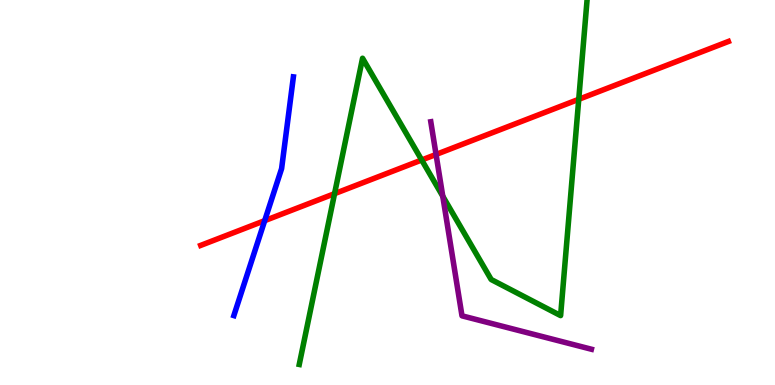[{'lines': ['blue', 'red'], 'intersections': [{'x': 3.42, 'y': 4.27}]}, {'lines': ['green', 'red'], 'intersections': [{'x': 4.32, 'y': 4.97}, {'x': 5.44, 'y': 5.84}, {'x': 7.47, 'y': 7.42}]}, {'lines': ['purple', 'red'], 'intersections': [{'x': 5.63, 'y': 5.99}]}, {'lines': ['blue', 'green'], 'intersections': []}, {'lines': ['blue', 'purple'], 'intersections': []}, {'lines': ['green', 'purple'], 'intersections': [{'x': 5.71, 'y': 4.9}]}]